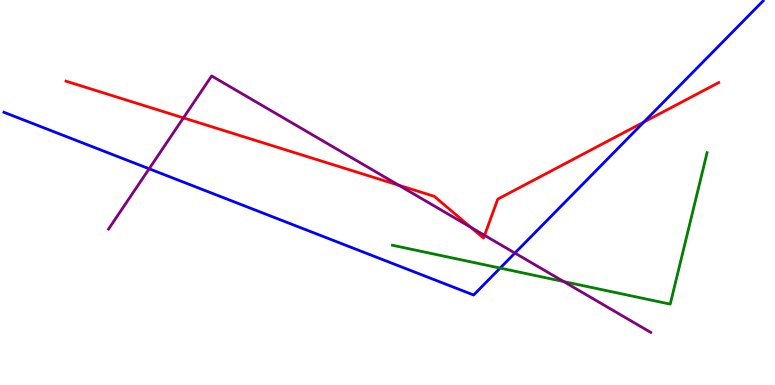[{'lines': ['blue', 'red'], 'intersections': [{'x': 8.31, 'y': 6.83}]}, {'lines': ['green', 'red'], 'intersections': []}, {'lines': ['purple', 'red'], 'intersections': [{'x': 2.37, 'y': 6.94}, {'x': 5.14, 'y': 5.19}, {'x': 6.08, 'y': 4.09}, {'x': 6.25, 'y': 3.89}]}, {'lines': ['blue', 'green'], 'intersections': [{'x': 6.45, 'y': 3.04}]}, {'lines': ['blue', 'purple'], 'intersections': [{'x': 1.92, 'y': 5.62}, {'x': 6.64, 'y': 3.43}]}, {'lines': ['green', 'purple'], 'intersections': [{'x': 7.27, 'y': 2.69}]}]